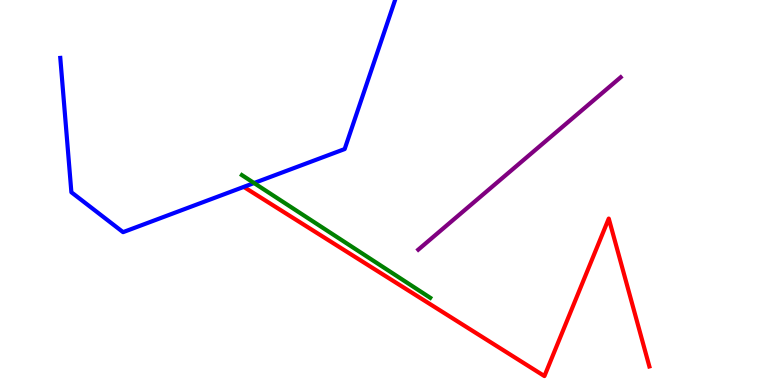[{'lines': ['blue', 'red'], 'intersections': []}, {'lines': ['green', 'red'], 'intersections': []}, {'lines': ['purple', 'red'], 'intersections': []}, {'lines': ['blue', 'green'], 'intersections': [{'x': 3.28, 'y': 5.25}]}, {'lines': ['blue', 'purple'], 'intersections': []}, {'lines': ['green', 'purple'], 'intersections': []}]